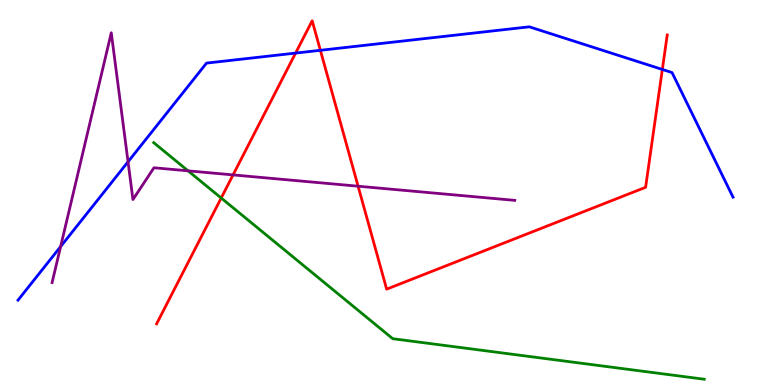[{'lines': ['blue', 'red'], 'intersections': [{'x': 3.81, 'y': 8.62}, {'x': 4.13, 'y': 8.69}, {'x': 8.55, 'y': 8.2}]}, {'lines': ['green', 'red'], 'intersections': [{'x': 2.85, 'y': 4.86}]}, {'lines': ['purple', 'red'], 'intersections': [{'x': 3.01, 'y': 5.46}, {'x': 4.62, 'y': 5.16}]}, {'lines': ['blue', 'green'], 'intersections': []}, {'lines': ['blue', 'purple'], 'intersections': [{'x': 0.782, 'y': 3.6}, {'x': 1.65, 'y': 5.8}]}, {'lines': ['green', 'purple'], 'intersections': [{'x': 2.43, 'y': 5.56}]}]